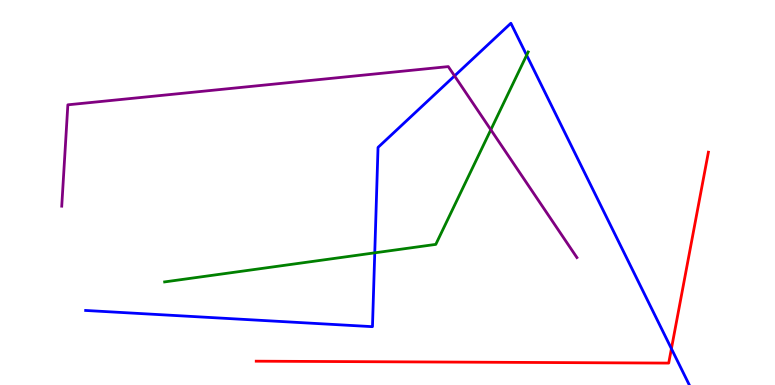[{'lines': ['blue', 'red'], 'intersections': [{'x': 8.66, 'y': 0.943}]}, {'lines': ['green', 'red'], 'intersections': []}, {'lines': ['purple', 'red'], 'intersections': []}, {'lines': ['blue', 'green'], 'intersections': [{'x': 4.84, 'y': 3.43}, {'x': 6.8, 'y': 8.57}]}, {'lines': ['blue', 'purple'], 'intersections': [{'x': 5.87, 'y': 8.03}]}, {'lines': ['green', 'purple'], 'intersections': [{'x': 6.33, 'y': 6.63}]}]